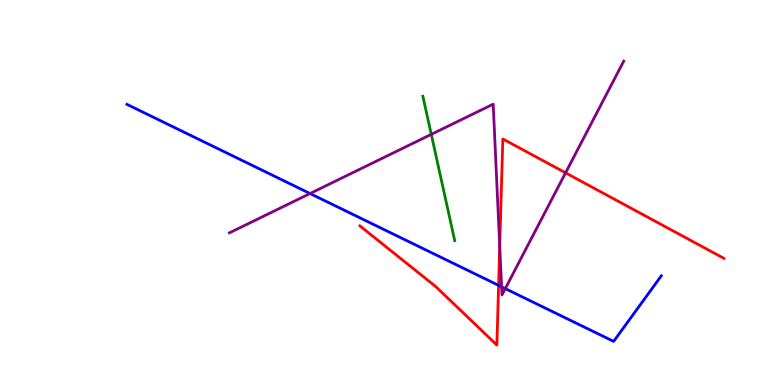[{'lines': ['blue', 'red'], 'intersections': [{'x': 6.43, 'y': 2.59}]}, {'lines': ['green', 'red'], 'intersections': []}, {'lines': ['purple', 'red'], 'intersections': [{'x': 6.45, 'y': 3.61}, {'x': 7.3, 'y': 5.51}]}, {'lines': ['blue', 'green'], 'intersections': []}, {'lines': ['blue', 'purple'], 'intersections': [{'x': 4.0, 'y': 4.97}, {'x': 6.47, 'y': 2.55}, {'x': 6.52, 'y': 2.5}]}, {'lines': ['green', 'purple'], 'intersections': [{'x': 5.56, 'y': 6.51}]}]